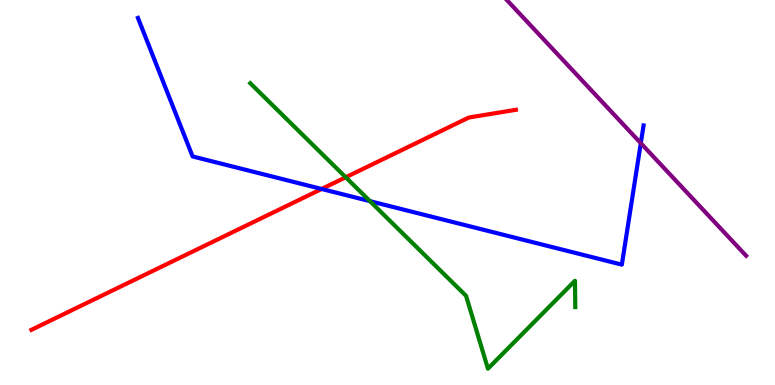[{'lines': ['blue', 'red'], 'intersections': [{'x': 4.15, 'y': 5.09}]}, {'lines': ['green', 'red'], 'intersections': [{'x': 4.46, 'y': 5.4}]}, {'lines': ['purple', 'red'], 'intersections': []}, {'lines': ['blue', 'green'], 'intersections': [{'x': 4.77, 'y': 4.78}]}, {'lines': ['blue', 'purple'], 'intersections': [{'x': 8.27, 'y': 6.28}]}, {'lines': ['green', 'purple'], 'intersections': []}]